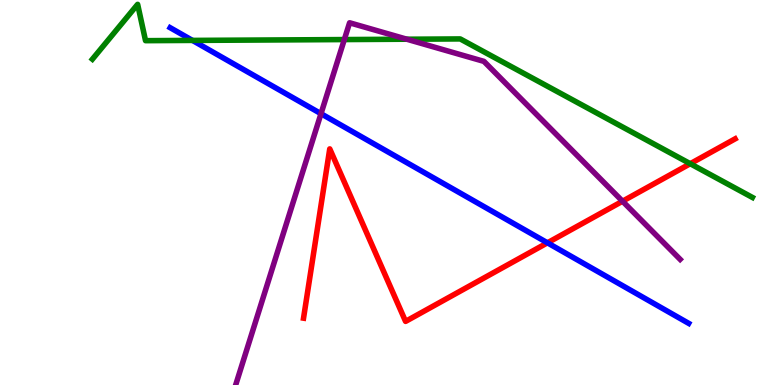[{'lines': ['blue', 'red'], 'intersections': [{'x': 7.06, 'y': 3.69}]}, {'lines': ['green', 'red'], 'intersections': [{'x': 8.91, 'y': 5.75}]}, {'lines': ['purple', 'red'], 'intersections': [{'x': 8.03, 'y': 4.77}]}, {'lines': ['blue', 'green'], 'intersections': [{'x': 2.48, 'y': 8.95}]}, {'lines': ['blue', 'purple'], 'intersections': [{'x': 4.14, 'y': 7.05}]}, {'lines': ['green', 'purple'], 'intersections': [{'x': 4.44, 'y': 8.97}, {'x': 5.25, 'y': 8.98}]}]